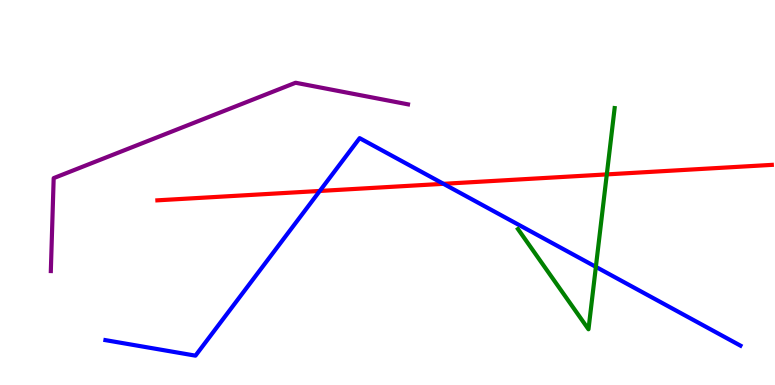[{'lines': ['blue', 'red'], 'intersections': [{'x': 4.13, 'y': 5.04}, {'x': 5.72, 'y': 5.23}]}, {'lines': ['green', 'red'], 'intersections': [{'x': 7.83, 'y': 5.47}]}, {'lines': ['purple', 'red'], 'intersections': []}, {'lines': ['blue', 'green'], 'intersections': [{'x': 7.69, 'y': 3.07}]}, {'lines': ['blue', 'purple'], 'intersections': []}, {'lines': ['green', 'purple'], 'intersections': []}]